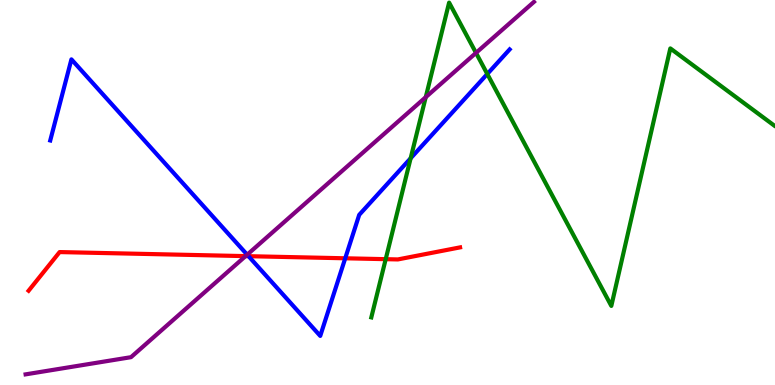[{'lines': ['blue', 'red'], 'intersections': [{'x': 3.21, 'y': 3.35}, {'x': 4.45, 'y': 3.29}]}, {'lines': ['green', 'red'], 'intersections': [{'x': 4.98, 'y': 3.27}]}, {'lines': ['purple', 'red'], 'intersections': [{'x': 3.17, 'y': 3.35}]}, {'lines': ['blue', 'green'], 'intersections': [{'x': 5.3, 'y': 5.89}, {'x': 6.29, 'y': 8.08}]}, {'lines': ['blue', 'purple'], 'intersections': [{'x': 3.19, 'y': 3.38}]}, {'lines': ['green', 'purple'], 'intersections': [{'x': 5.49, 'y': 7.48}, {'x': 6.14, 'y': 8.63}]}]